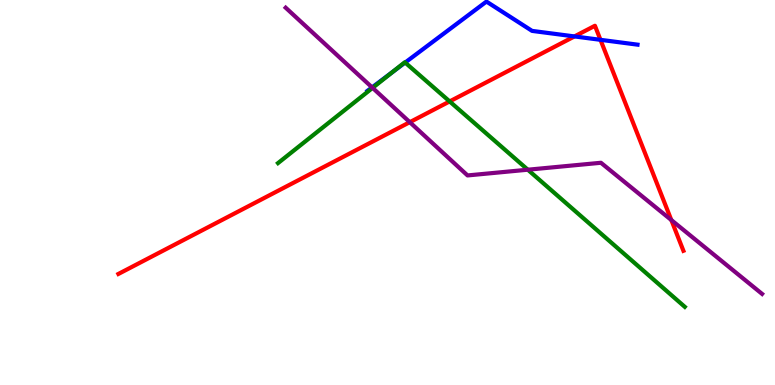[{'lines': ['blue', 'red'], 'intersections': [{'x': 7.41, 'y': 9.05}, {'x': 7.75, 'y': 8.97}]}, {'lines': ['green', 'red'], 'intersections': [{'x': 5.8, 'y': 7.37}]}, {'lines': ['purple', 'red'], 'intersections': [{'x': 5.29, 'y': 6.83}, {'x': 8.66, 'y': 4.28}]}, {'lines': ['blue', 'green'], 'intersections': [{'x': 5.06, 'y': 8.13}, {'x': 5.23, 'y': 8.38}]}, {'lines': ['blue', 'purple'], 'intersections': [{'x': 4.8, 'y': 7.73}]}, {'lines': ['green', 'purple'], 'intersections': [{'x': 4.81, 'y': 7.72}, {'x': 6.81, 'y': 5.59}]}]